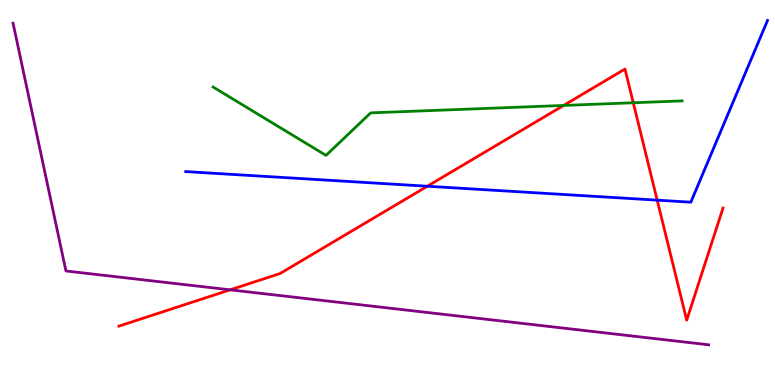[{'lines': ['blue', 'red'], 'intersections': [{'x': 5.51, 'y': 5.16}, {'x': 8.48, 'y': 4.8}]}, {'lines': ['green', 'red'], 'intersections': [{'x': 7.27, 'y': 7.26}, {'x': 8.17, 'y': 7.33}]}, {'lines': ['purple', 'red'], 'intersections': [{'x': 2.97, 'y': 2.47}]}, {'lines': ['blue', 'green'], 'intersections': []}, {'lines': ['blue', 'purple'], 'intersections': []}, {'lines': ['green', 'purple'], 'intersections': []}]